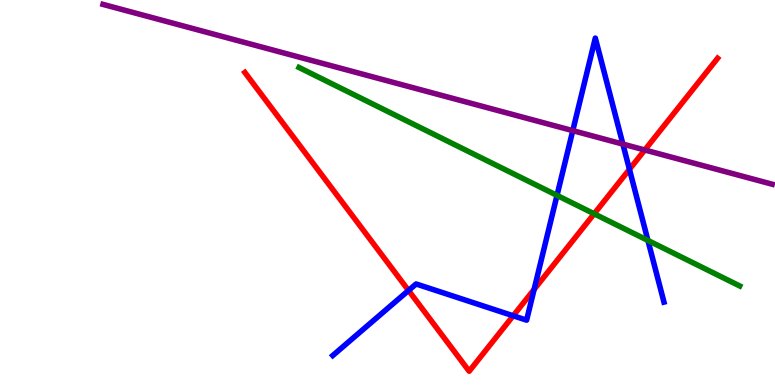[{'lines': ['blue', 'red'], 'intersections': [{'x': 5.27, 'y': 2.46}, {'x': 6.62, 'y': 1.8}, {'x': 6.89, 'y': 2.48}, {'x': 8.12, 'y': 5.6}]}, {'lines': ['green', 'red'], 'intersections': [{'x': 7.67, 'y': 4.45}]}, {'lines': ['purple', 'red'], 'intersections': [{'x': 8.32, 'y': 6.1}]}, {'lines': ['blue', 'green'], 'intersections': [{'x': 7.19, 'y': 4.93}, {'x': 8.36, 'y': 3.75}]}, {'lines': ['blue', 'purple'], 'intersections': [{'x': 7.39, 'y': 6.61}, {'x': 8.04, 'y': 6.26}]}, {'lines': ['green', 'purple'], 'intersections': []}]